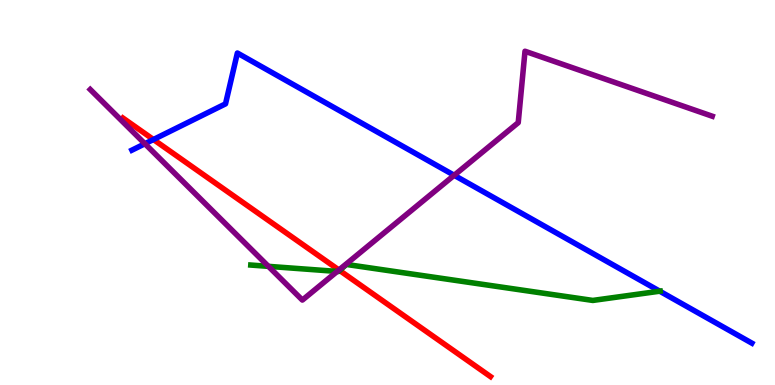[{'lines': ['blue', 'red'], 'intersections': [{'x': 1.98, 'y': 6.38}]}, {'lines': ['green', 'red'], 'intersections': [{'x': 4.38, 'y': 2.98}]}, {'lines': ['purple', 'red'], 'intersections': [{'x': 4.37, 'y': 2.99}]}, {'lines': ['blue', 'green'], 'intersections': [{'x': 8.51, 'y': 2.44}]}, {'lines': ['blue', 'purple'], 'intersections': [{'x': 1.87, 'y': 6.27}, {'x': 5.86, 'y': 5.45}]}, {'lines': ['green', 'purple'], 'intersections': [{'x': 3.46, 'y': 3.08}, {'x': 4.35, 'y': 2.95}]}]